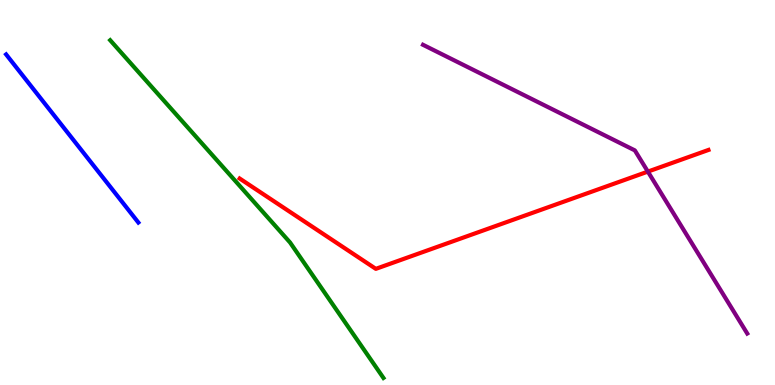[{'lines': ['blue', 'red'], 'intersections': []}, {'lines': ['green', 'red'], 'intersections': []}, {'lines': ['purple', 'red'], 'intersections': [{'x': 8.36, 'y': 5.54}]}, {'lines': ['blue', 'green'], 'intersections': []}, {'lines': ['blue', 'purple'], 'intersections': []}, {'lines': ['green', 'purple'], 'intersections': []}]